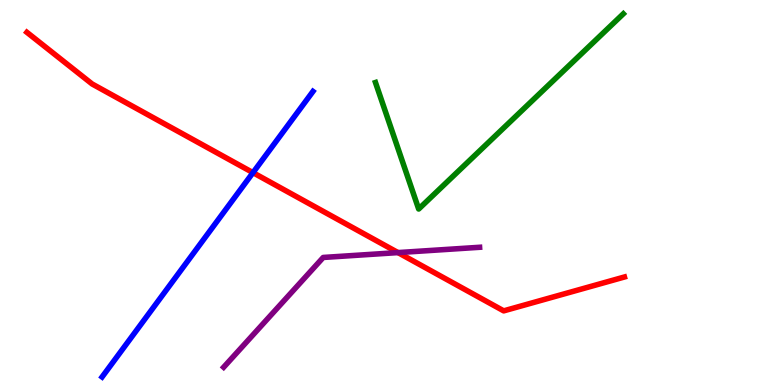[{'lines': ['blue', 'red'], 'intersections': [{'x': 3.26, 'y': 5.52}]}, {'lines': ['green', 'red'], 'intersections': []}, {'lines': ['purple', 'red'], 'intersections': [{'x': 5.14, 'y': 3.44}]}, {'lines': ['blue', 'green'], 'intersections': []}, {'lines': ['blue', 'purple'], 'intersections': []}, {'lines': ['green', 'purple'], 'intersections': []}]